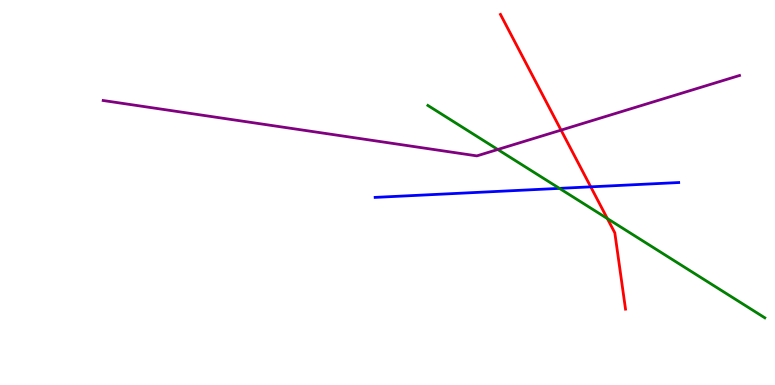[{'lines': ['blue', 'red'], 'intersections': [{'x': 7.62, 'y': 5.15}]}, {'lines': ['green', 'red'], 'intersections': [{'x': 7.84, 'y': 4.32}]}, {'lines': ['purple', 'red'], 'intersections': [{'x': 7.24, 'y': 6.62}]}, {'lines': ['blue', 'green'], 'intersections': [{'x': 7.22, 'y': 5.11}]}, {'lines': ['blue', 'purple'], 'intersections': []}, {'lines': ['green', 'purple'], 'intersections': [{'x': 6.42, 'y': 6.12}]}]